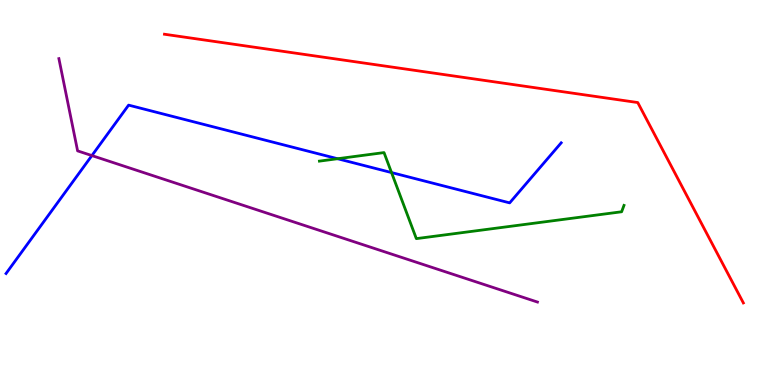[{'lines': ['blue', 'red'], 'intersections': []}, {'lines': ['green', 'red'], 'intersections': []}, {'lines': ['purple', 'red'], 'intersections': []}, {'lines': ['blue', 'green'], 'intersections': [{'x': 4.36, 'y': 5.88}, {'x': 5.05, 'y': 5.52}]}, {'lines': ['blue', 'purple'], 'intersections': [{'x': 1.19, 'y': 5.96}]}, {'lines': ['green', 'purple'], 'intersections': []}]